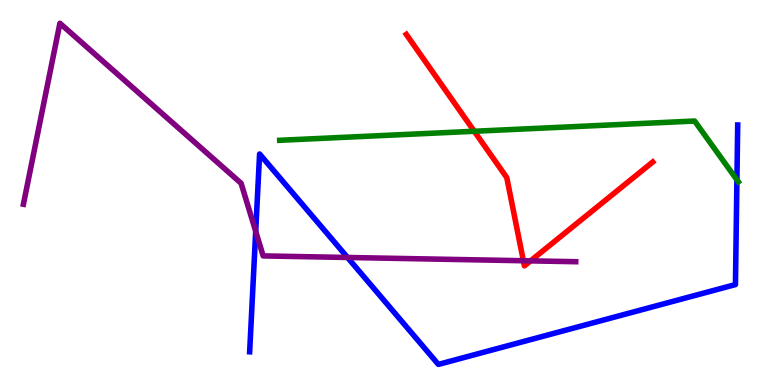[{'lines': ['blue', 'red'], 'intersections': []}, {'lines': ['green', 'red'], 'intersections': [{'x': 6.12, 'y': 6.59}]}, {'lines': ['purple', 'red'], 'intersections': [{'x': 6.75, 'y': 3.23}, {'x': 6.85, 'y': 3.22}]}, {'lines': ['blue', 'green'], 'intersections': [{'x': 9.51, 'y': 5.33}]}, {'lines': ['blue', 'purple'], 'intersections': [{'x': 3.3, 'y': 3.99}, {'x': 4.48, 'y': 3.31}]}, {'lines': ['green', 'purple'], 'intersections': []}]